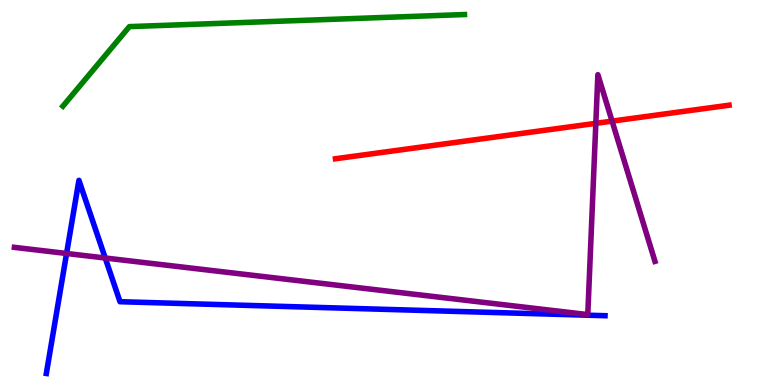[{'lines': ['blue', 'red'], 'intersections': []}, {'lines': ['green', 'red'], 'intersections': []}, {'lines': ['purple', 'red'], 'intersections': [{'x': 7.69, 'y': 6.8}, {'x': 7.9, 'y': 6.85}]}, {'lines': ['blue', 'green'], 'intersections': []}, {'lines': ['blue', 'purple'], 'intersections': [{'x': 0.859, 'y': 3.42}, {'x': 1.36, 'y': 3.3}]}, {'lines': ['green', 'purple'], 'intersections': []}]